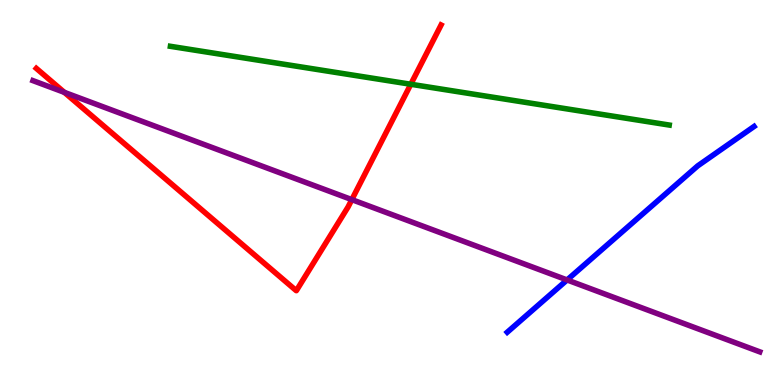[{'lines': ['blue', 'red'], 'intersections': []}, {'lines': ['green', 'red'], 'intersections': [{'x': 5.3, 'y': 7.81}]}, {'lines': ['purple', 'red'], 'intersections': [{'x': 0.831, 'y': 7.6}, {'x': 4.54, 'y': 4.81}]}, {'lines': ['blue', 'green'], 'intersections': []}, {'lines': ['blue', 'purple'], 'intersections': [{'x': 7.32, 'y': 2.73}]}, {'lines': ['green', 'purple'], 'intersections': []}]